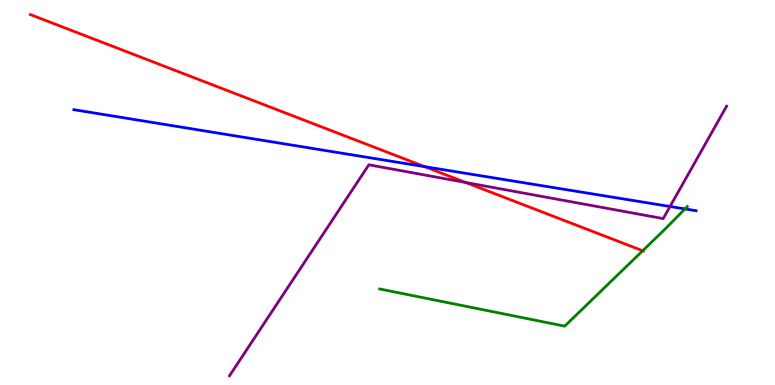[{'lines': ['blue', 'red'], 'intersections': [{'x': 5.48, 'y': 5.67}]}, {'lines': ['green', 'red'], 'intersections': [{'x': 8.29, 'y': 3.49}]}, {'lines': ['purple', 'red'], 'intersections': [{'x': 6.01, 'y': 5.26}]}, {'lines': ['blue', 'green'], 'intersections': [{'x': 8.84, 'y': 4.57}]}, {'lines': ['blue', 'purple'], 'intersections': [{'x': 8.65, 'y': 4.64}]}, {'lines': ['green', 'purple'], 'intersections': []}]